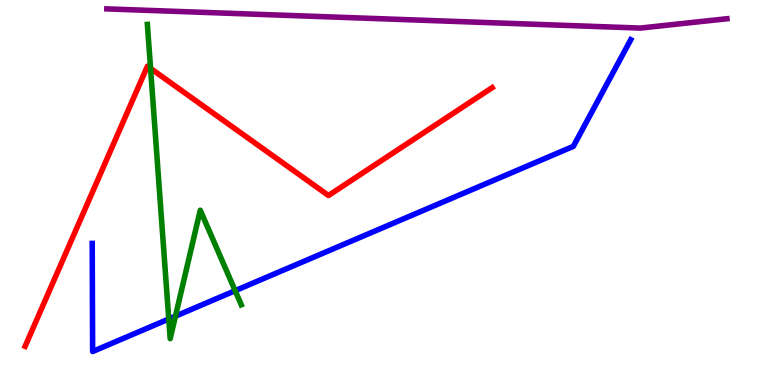[{'lines': ['blue', 'red'], 'intersections': []}, {'lines': ['green', 'red'], 'intersections': [{'x': 1.94, 'y': 8.22}]}, {'lines': ['purple', 'red'], 'intersections': []}, {'lines': ['blue', 'green'], 'intersections': [{'x': 2.18, 'y': 1.71}, {'x': 2.26, 'y': 1.79}, {'x': 3.03, 'y': 2.45}]}, {'lines': ['blue', 'purple'], 'intersections': []}, {'lines': ['green', 'purple'], 'intersections': []}]